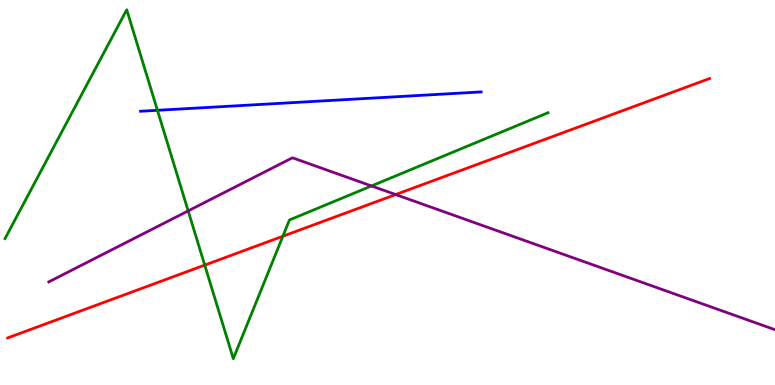[{'lines': ['blue', 'red'], 'intersections': []}, {'lines': ['green', 'red'], 'intersections': [{'x': 2.64, 'y': 3.11}, {'x': 3.65, 'y': 3.86}]}, {'lines': ['purple', 'red'], 'intersections': [{'x': 5.11, 'y': 4.95}]}, {'lines': ['blue', 'green'], 'intersections': [{'x': 2.03, 'y': 7.14}]}, {'lines': ['blue', 'purple'], 'intersections': []}, {'lines': ['green', 'purple'], 'intersections': [{'x': 2.43, 'y': 4.52}, {'x': 4.79, 'y': 5.17}]}]